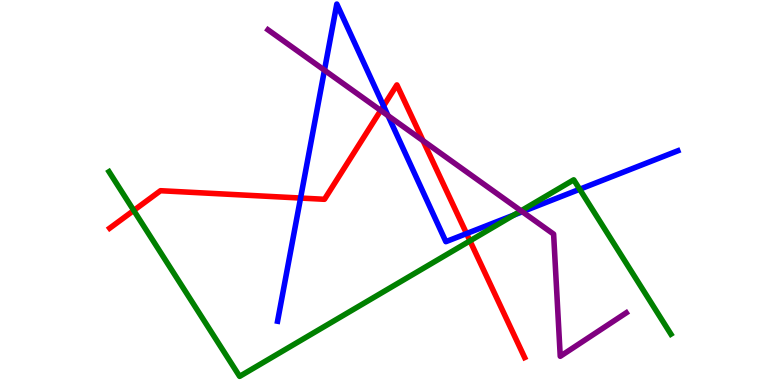[{'lines': ['blue', 'red'], 'intersections': [{'x': 3.88, 'y': 4.86}, {'x': 4.95, 'y': 7.25}, {'x': 6.02, 'y': 3.93}]}, {'lines': ['green', 'red'], 'intersections': [{'x': 1.73, 'y': 4.53}, {'x': 6.06, 'y': 3.74}]}, {'lines': ['purple', 'red'], 'intersections': [{'x': 4.91, 'y': 7.13}, {'x': 5.46, 'y': 6.35}]}, {'lines': ['blue', 'green'], 'intersections': [{'x': 6.63, 'y': 4.41}, {'x': 7.48, 'y': 5.08}]}, {'lines': ['blue', 'purple'], 'intersections': [{'x': 4.19, 'y': 8.18}, {'x': 5.01, 'y': 7.0}, {'x': 6.74, 'y': 4.5}]}, {'lines': ['green', 'purple'], 'intersections': [{'x': 6.72, 'y': 4.52}]}]